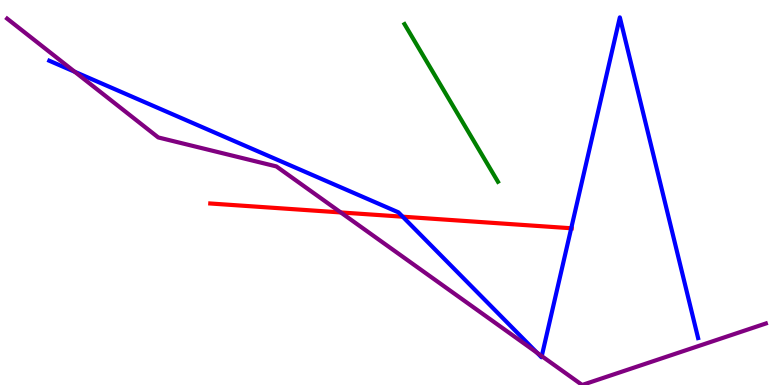[{'lines': ['blue', 'red'], 'intersections': [{'x': 5.2, 'y': 4.37}, {'x': 7.37, 'y': 4.07}]}, {'lines': ['green', 'red'], 'intersections': []}, {'lines': ['purple', 'red'], 'intersections': [{'x': 4.4, 'y': 4.48}]}, {'lines': ['blue', 'green'], 'intersections': []}, {'lines': ['blue', 'purple'], 'intersections': [{'x': 0.964, 'y': 8.14}, {'x': 6.93, 'y': 0.839}, {'x': 6.99, 'y': 0.751}]}, {'lines': ['green', 'purple'], 'intersections': []}]